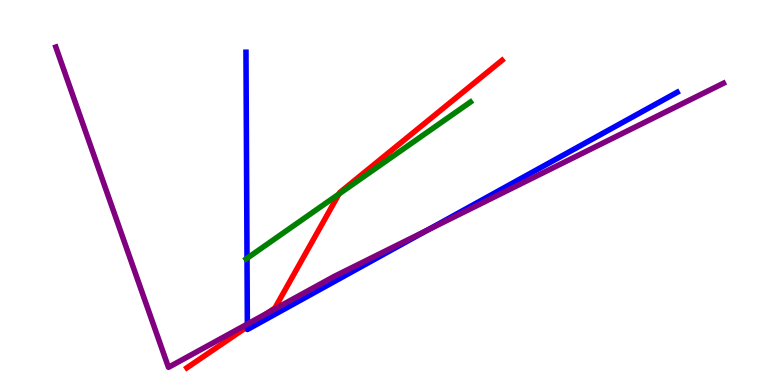[{'lines': ['blue', 'red'], 'intersections': [{'x': 3.19, 'y': 1.51}]}, {'lines': ['green', 'red'], 'intersections': [{'x': 4.37, 'y': 4.96}]}, {'lines': ['purple', 'red'], 'intersections': [{'x': 3.45, 'y': 1.87}]}, {'lines': ['blue', 'green'], 'intersections': [{'x': 3.19, 'y': 3.29}]}, {'lines': ['blue', 'purple'], 'intersections': [{'x': 3.19, 'y': 1.58}, {'x': 5.51, 'y': 4.02}]}, {'lines': ['green', 'purple'], 'intersections': []}]